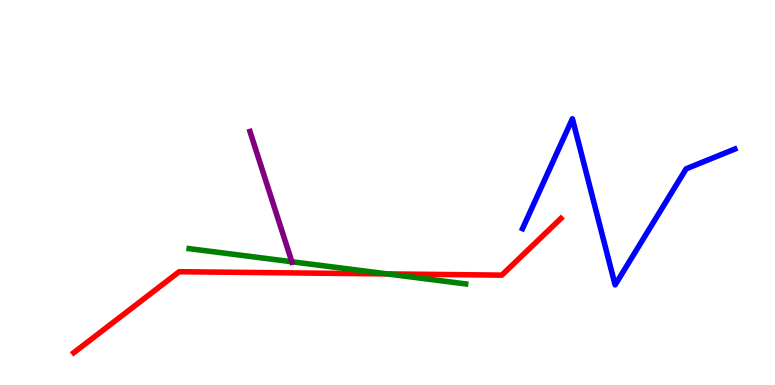[{'lines': ['blue', 'red'], 'intersections': []}, {'lines': ['green', 'red'], 'intersections': [{'x': 5.0, 'y': 2.89}]}, {'lines': ['purple', 'red'], 'intersections': []}, {'lines': ['blue', 'green'], 'intersections': []}, {'lines': ['blue', 'purple'], 'intersections': []}, {'lines': ['green', 'purple'], 'intersections': [{'x': 3.77, 'y': 3.2}]}]